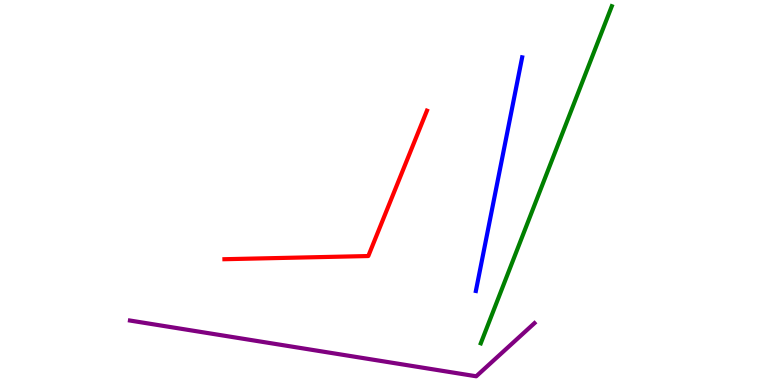[{'lines': ['blue', 'red'], 'intersections': []}, {'lines': ['green', 'red'], 'intersections': []}, {'lines': ['purple', 'red'], 'intersections': []}, {'lines': ['blue', 'green'], 'intersections': []}, {'lines': ['blue', 'purple'], 'intersections': []}, {'lines': ['green', 'purple'], 'intersections': []}]